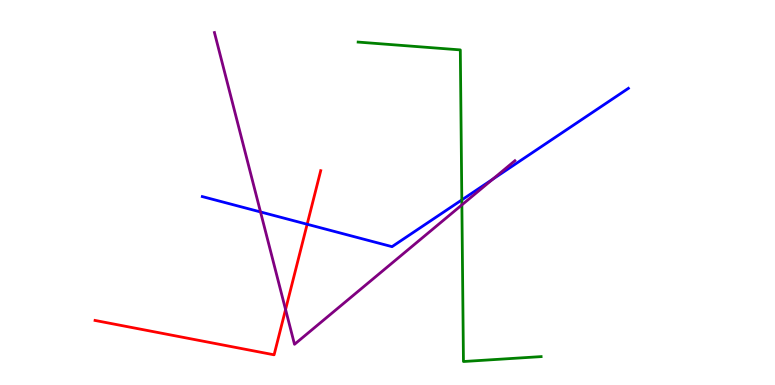[{'lines': ['blue', 'red'], 'intersections': [{'x': 3.96, 'y': 4.18}]}, {'lines': ['green', 'red'], 'intersections': []}, {'lines': ['purple', 'red'], 'intersections': [{'x': 3.68, 'y': 1.96}]}, {'lines': ['blue', 'green'], 'intersections': [{'x': 5.96, 'y': 4.81}]}, {'lines': ['blue', 'purple'], 'intersections': [{'x': 3.36, 'y': 4.49}, {'x': 6.36, 'y': 5.35}]}, {'lines': ['green', 'purple'], 'intersections': [{'x': 5.96, 'y': 4.68}]}]